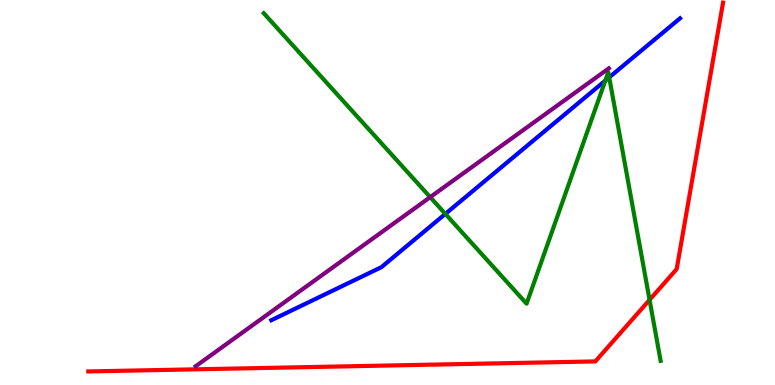[{'lines': ['blue', 'red'], 'intersections': []}, {'lines': ['green', 'red'], 'intersections': [{'x': 8.38, 'y': 2.21}]}, {'lines': ['purple', 'red'], 'intersections': []}, {'lines': ['blue', 'green'], 'intersections': [{'x': 5.75, 'y': 4.44}, {'x': 7.81, 'y': 7.91}, {'x': 7.86, 'y': 7.99}]}, {'lines': ['blue', 'purple'], 'intersections': []}, {'lines': ['green', 'purple'], 'intersections': [{'x': 5.55, 'y': 4.88}]}]